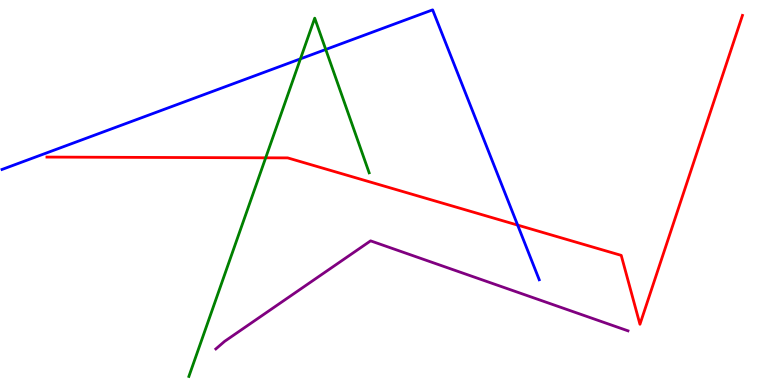[{'lines': ['blue', 'red'], 'intersections': [{'x': 6.68, 'y': 4.15}]}, {'lines': ['green', 'red'], 'intersections': [{'x': 3.43, 'y': 5.9}]}, {'lines': ['purple', 'red'], 'intersections': []}, {'lines': ['blue', 'green'], 'intersections': [{'x': 3.88, 'y': 8.47}, {'x': 4.2, 'y': 8.71}]}, {'lines': ['blue', 'purple'], 'intersections': []}, {'lines': ['green', 'purple'], 'intersections': []}]